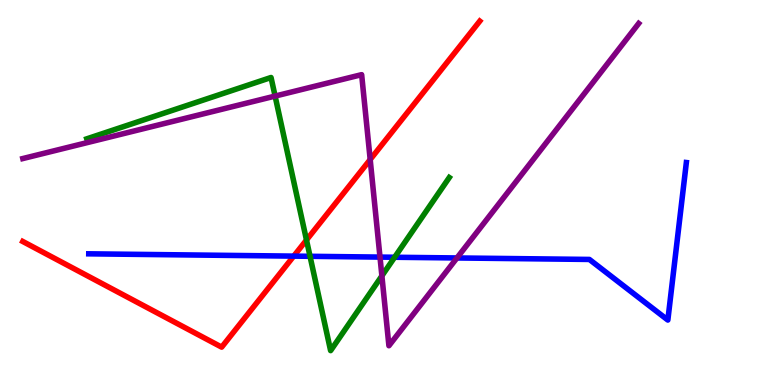[{'lines': ['blue', 'red'], 'intersections': [{'x': 3.79, 'y': 3.35}]}, {'lines': ['green', 'red'], 'intersections': [{'x': 3.95, 'y': 3.77}]}, {'lines': ['purple', 'red'], 'intersections': [{'x': 4.78, 'y': 5.86}]}, {'lines': ['blue', 'green'], 'intersections': [{'x': 4.0, 'y': 3.34}, {'x': 5.09, 'y': 3.32}]}, {'lines': ['blue', 'purple'], 'intersections': [{'x': 4.9, 'y': 3.32}, {'x': 5.9, 'y': 3.3}]}, {'lines': ['green', 'purple'], 'intersections': [{'x': 3.55, 'y': 7.5}, {'x': 4.93, 'y': 2.84}]}]